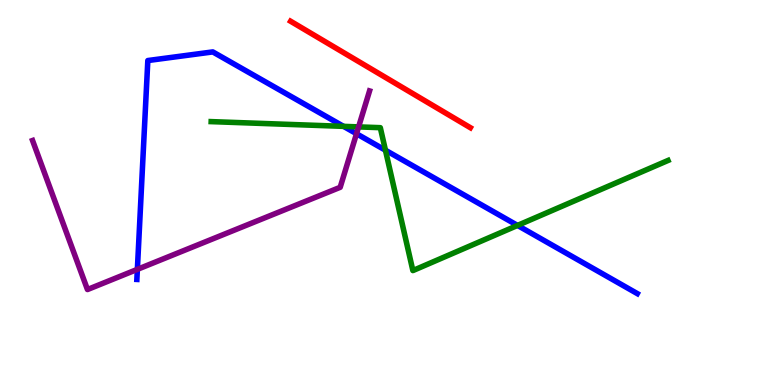[{'lines': ['blue', 'red'], 'intersections': []}, {'lines': ['green', 'red'], 'intersections': []}, {'lines': ['purple', 'red'], 'intersections': []}, {'lines': ['blue', 'green'], 'intersections': [{'x': 4.43, 'y': 6.72}, {'x': 4.97, 'y': 6.1}, {'x': 6.68, 'y': 4.15}]}, {'lines': ['blue', 'purple'], 'intersections': [{'x': 1.77, 'y': 3.0}, {'x': 4.6, 'y': 6.53}]}, {'lines': ['green', 'purple'], 'intersections': [{'x': 4.63, 'y': 6.7}]}]